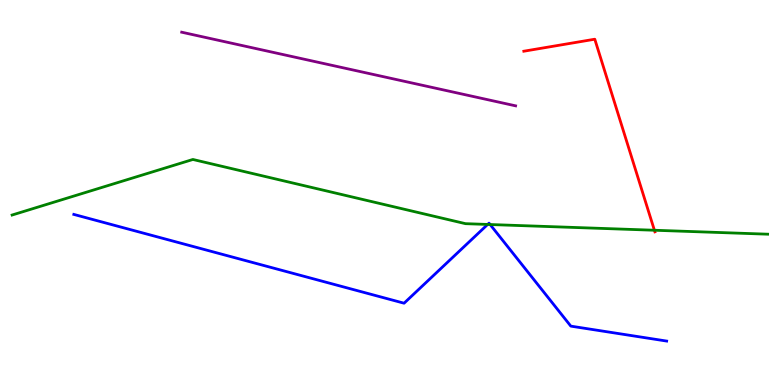[{'lines': ['blue', 'red'], 'intersections': []}, {'lines': ['green', 'red'], 'intersections': [{'x': 8.44, 'y': 4.02}]}, {'lines': ['purple', 'red'], 'intersections': []}, {'lines': ['blue', 'green'], 'intersections': [{'x': 6.29, 'y': 4.17}, {'x': 6.32, 'y': 4.17}]}, {'lines': ['blue', 'purple'], 'intersections': []}, {'lines': ['green', 'purple'], 'intersections': []}]